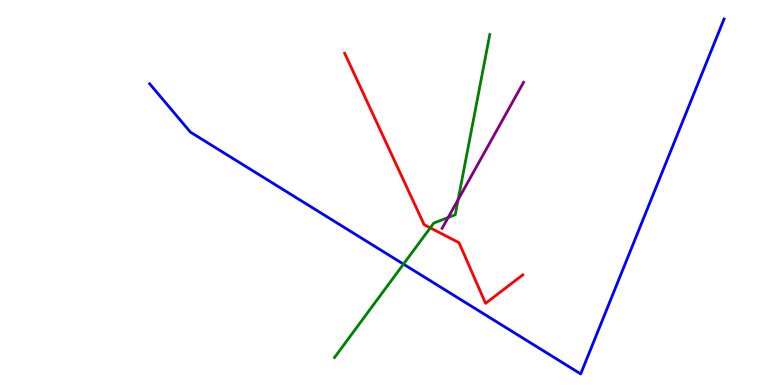[{'lines': ['blue', 'red'], 'intersections': []}, {'lines': ['green', 'red'], 'intersections': [{'x': 5.55, 'y': 4.08}]}, {'lines': ['purple', 'red'], 'intersections': []}, {'lines': ['blue', 'green'], 'intersections': [{'x': 5.21, 'y': 3.14}]}, {'lines': ['blue', 'purple'], 'intersections': []}, {'lines': ['green', 'purple'], 'intersections': [{'x': 5.78, 'y': 4.35}, {'x': 5.91, 'y': 4.81}]}]